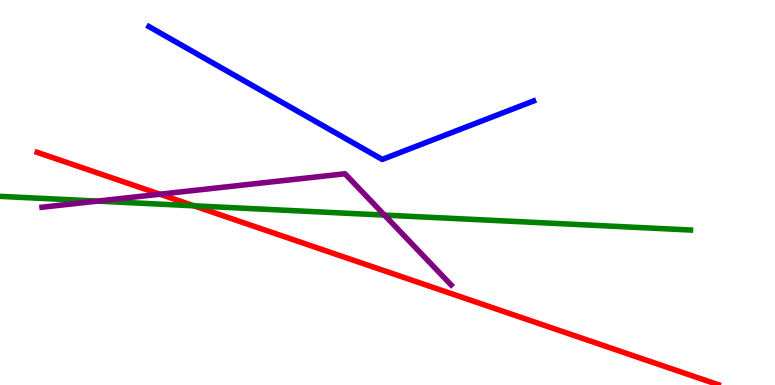[{'lines': ['blue', 'red'], 'intersections': []}, {'lines': ['green', 'red'], 'intersections': [{'x': 2.5, 'y': 4.65}]}, {'lines': ['purple', 'red'], 'intersections': [{'x': 2.06, 'y': 4.96}]}, {'lines': ['blue', 'green'], 'intersections': []}, {'lines': ['blue', 'purple'], 'intersections': []}, {'lines': ['green', 'purple'], 'intersections': [{'x': 1.26, 'y': 4.78}, {'x': 4.96, 'y': 4.41}]}]